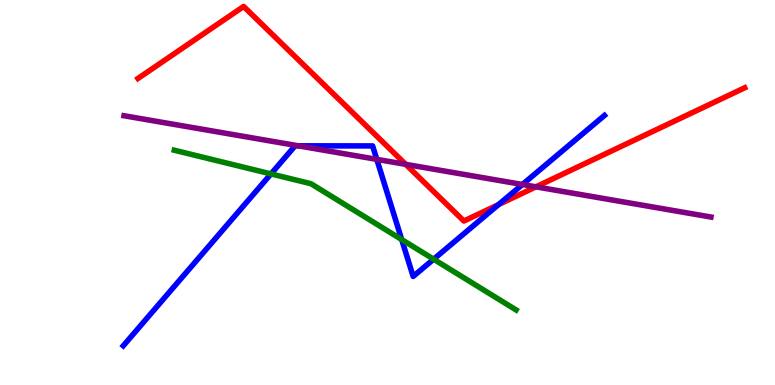[{'lines': ['blue', 'red'], 'intersections': [{'x': 6.43, 'y': 4.69}]}, {'lines': ['green', 'red'], 'intersections': []}, {'lines': ['purple', 'red'], 'intersections': [{'x': 5.24, 'y': 5.73}, {'x': 6.92, 'y': 5.15}]}, {'lines': ['blue', 'green'], 'intersections': [{'x': 3.5, 'y': 5.48}, {'x': 5.18, 'y': 3.78}, {'x': 5.6, 'y': 3.27}]}, {'lines': ['blue', 'purple'], 'intersections': [{'x': 3.85, 'y': 6.21}, {'x': 4.86, 'y': 5.86}, {'x': 6.74, 'y': 5.21}]}, {'lines': ['green', 'purple'], 'intersections': []}]